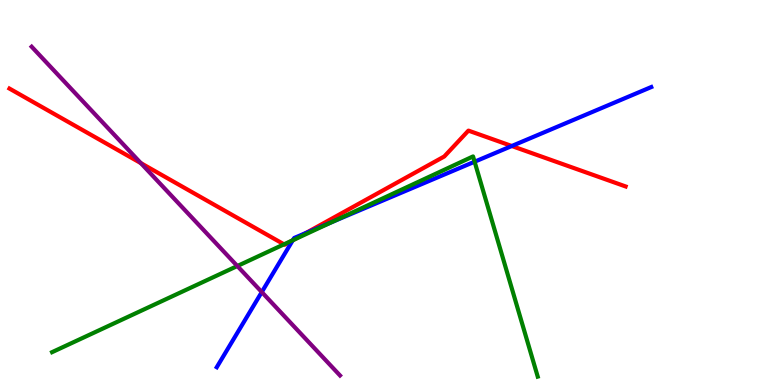[{'lines': ['blue', 'red'], 'intersections': [{'x': 3.78, 'y': 3.76}, {'x': 3.95, 'y': 3.95}, {'x': 6.6, 'y': 6.21}]}, {'lines': ['green', 'red'], 'intersections': [{'x': 3.66, 'y': 3.65}, {'x': 3.78, 'y': 3.76}]}, {'lines': ['purple', 'red'], 'intersections': [{'x': 1.82, 'y': 5.76}]}, {'lines': ['blue', 'green'], 'intersections': [{'x': 3.78, 'y': 3.76}, {'x': 4.29, 'y': 4.24}, {'x': 6.12, 'y': 5.8}]}, {'lines': ['blue', 'purple'], 'intersections': [{'x': 3.38, 'y': 2.41}]}, {'lines': ['green', 'purple'], 'intersections': [{'x': 3.06, 'y': 3.09}]}]